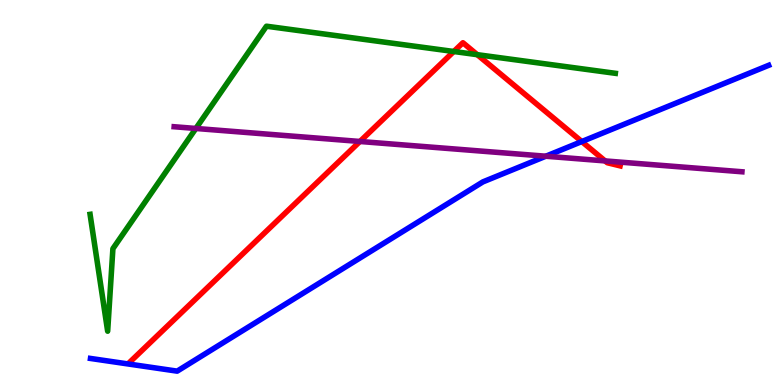[{'lines': ['blue', 'red'], 'intersections': [{'x': 7.51, 'y': 6.32}]}, {'lines': ['green', 'red'], 'intersections': [{'x': 5.86, 'y': 8.66}, {'x': 6.16, 'y': 8.58}]}, {'lines': ['purple', 'red'], 'intersections': [{'x': 4.64, 'y': 6.33}, {'x': 7.81, 'y': 5.82}]}, {'lines': ['blue', 'green'], 'intersections': []}, {'lines': ['blue', 'purple'], 'intersections': [{'x': 7.04, 'y': 5.94}]}, {'lines': ['green', 'purple'], 'intersections': [{'x': 2.53, 'y': 6.66}]}]